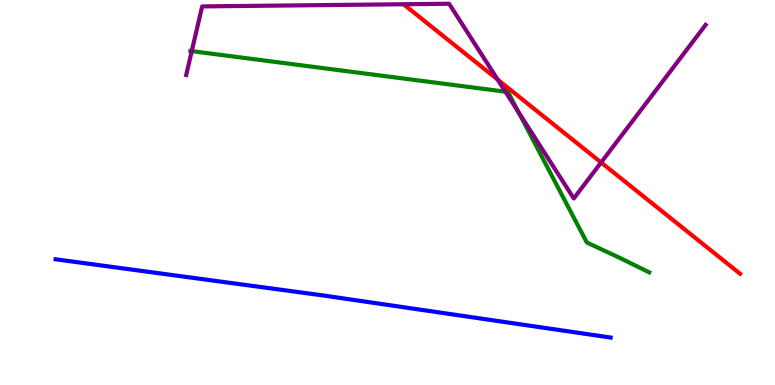[{'lines': ['blue', 'red'], 'intersections': []}, {'lines': ['green', 'red'], 'intersections': []}, {'lines': ['purple', 'red'], 'intersections': [{'x': 6.42, 'y': 7.93}, {'x': 7.76, 'y': 5.78}]}, {'lines': ['blue', 'green'], 'intersections': []}, {'lines': ['blue', 'purple'], 'intersections': []}, {'lines': ['green', 'purple'], 'intersections': [{'x': 2.47, 'y': 8.67}, {'x': 6.52, 'y': 7.62}, {'x': 6.69, 'y': 7.08}]}]